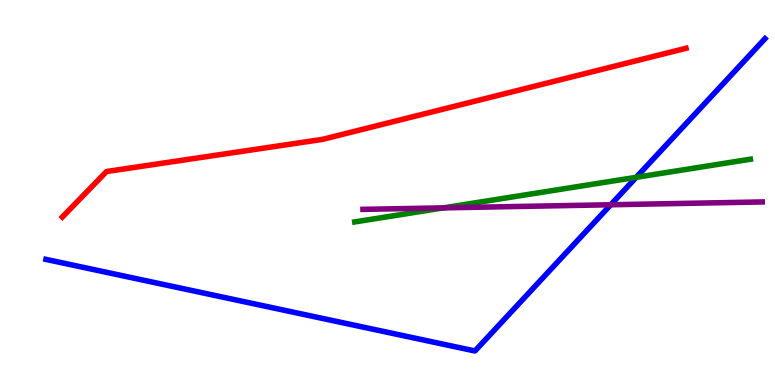[{'lines': ['blue', 'red'], 'intersections': []}, {'lines': ['green', 'red'], 'intersections': []}, {'lines': ['purple', 'red'], 'intersections': []}, {'lines': ['blue', 'green'], 'intersections': [{'x': 8.21, 'y': 5.39}]}, {'lines': ['blue', 'purple'], 'intersections': [{'x': 7.88, 'y': 4.68}]}, {'lines': ['green', 'purple'], 'intersections': [{'x': 5.72, 'y': 4.6}]}]